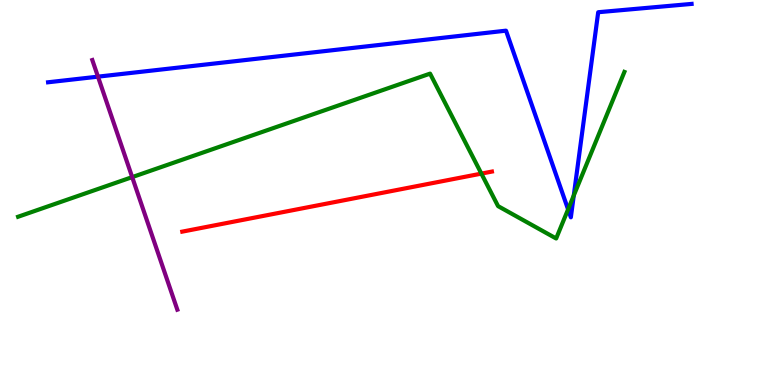[{'lines': ['blue', 'red'], 'intersections': []}, {'lines': ['green', 'red'], 'intersections': [{'x': 6.21, 'y': 5.49}]}, {'lines': ['purple', 'red'], 'intersections': []}, {'lines': ['blue', 'green'], 'intersections': [{'x': 7.33, 'y': 4.56}, {'x': 7.4, 'y': 4.92}]}, {'lines': ['blue', 'purple'], 'intersections': [{'x': 1.26, 'y': 8.01}]}, {'lines': ['green', 'purple'], 'intersections': [{'x': 1.71, 'y': 5.4}]}]